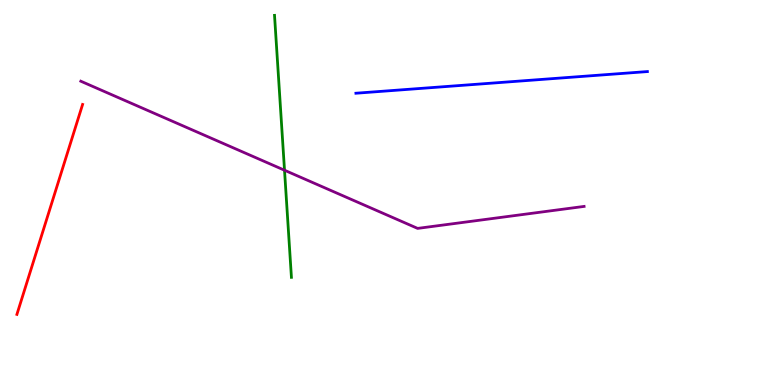[{'lines': ['blue', 'red'], 'intersections': []}, {'lines': ['green', 'red'], 'intersections': []}, {'lines': ['purple', 'red'], 'intersections': []}, {'lines': ['blue', 'green'], 'intersections': []}, {'lines': ['blue', 'purple'], 'intersections': []}, {'lines': ['green', 'purple'], 'intersections': [{'x': 3.67, 'y': 5.58}]}]